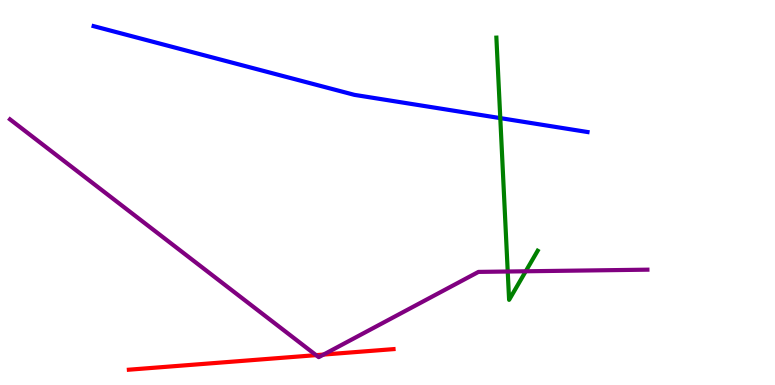[{'lines': ['blue', 'red'], 'intersections': []}, {'lines': ['green', 'red'], 'intersections': []}, {'lines': ['purple', 'red'], 'intersections': [{'x': 4.08, 'y': 0.775}, {'x': 4.17, 'y': 0.79}]}, {'lines': ['blue', 'green'], 'intersections': [{'x': 6.46, 'y': 6.93}]}, {'lines': ['blue', 'purple'], 'intersections': []}, {'lines': ['green', 'purple'], 'intersections': [{'x': 6.55, 'y': 2.95}, {'x': 6.78, 'y': 2.95}]}]